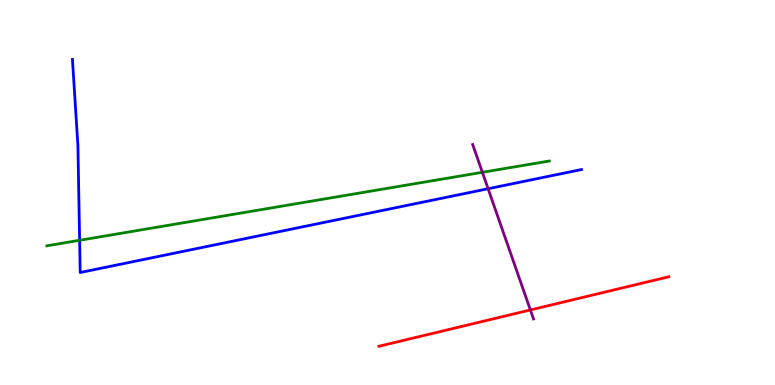[{'lines': ['blue', 'red'], 'intersections': []}, {'lines': ['green', 'red'], 'intersections': []}, {'lines': ['purple', 'red'], 'intersections': [{'x': 6.84, 'y': 1.95}]}, {'lines': ['blue', 'green'], 'intersections': [{'x': 1.03, 'y': 3.76}]}, {'lines': ['blue', 'purple'], 'intersections': [{'x': 6.3, 'y': 5.1}]}, {'lines': ['green', 'purple'], 'intersections': [{'x': 6.22, 'y': 5.52}]}]